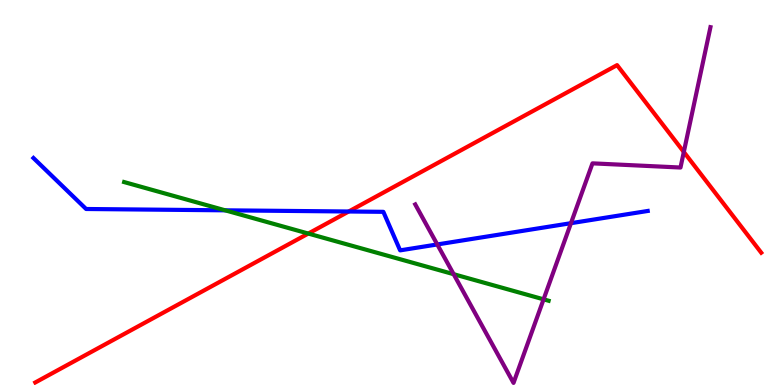[{'lines': ['blue', 'red'], 'intersections': [{'x': 4.5, 'y': 4.51}]}, {'lines': ['green', 'red'], 'intersections': [{'x': 3.98, 'y': 3.93}]}, {'lines': ['purple', 'red'], 'intersections': [{'x': 8.82, 'y': 6.05}]}, {'lines': ['blue', 'green'], 'intersections': [{'x': 2.91, 'y': 4.54}]}, {'lines': ['blue', 'purple'], 'intersections': [{'x': 5.64, 'y': 3.65}, {'x': 7.37, 'y': 4.2}]}, {'lines': ['green', 'purple'], 'intersections': [{'x': 5.85, 'y': 2.88}, {'x': 7.01, 'y': 2.23}]}]